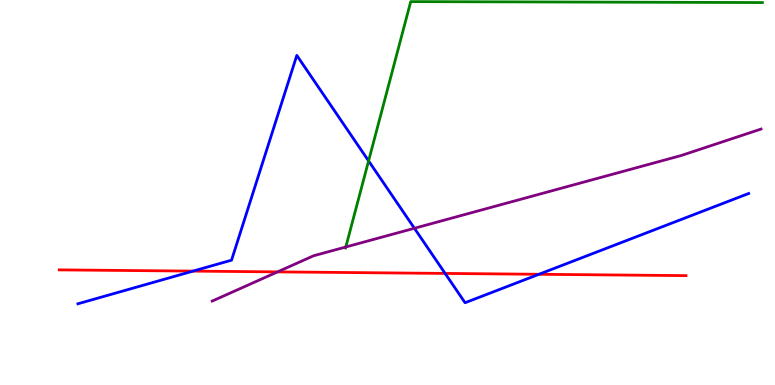[{'lines': ['blue', 'red'], 'intersections': [{'x': 2.49, 'y': 2.96}, {'x': 5.74, 'y': 2.9}, {'x': 6.95, 'y': 2.88}]}, {'lines': ['green', 'red'], 'intersections': []}, {'lines': ['purple', 'red'], 'intersections': [{'x': 3.58, 'y': 2.94}]}, {'lines': ['blue', 'green'], 'intersections': [{'x': 4.76, 'y': 5.82}]}, {'lines': ['blue', 'purple'], 'intersections': [{'x': 5.35, 'y': 4.07}]}, {'lines': ['green', 'purple'], 'intersections': [{'x': 4.46, 'y': 3.58}]}]